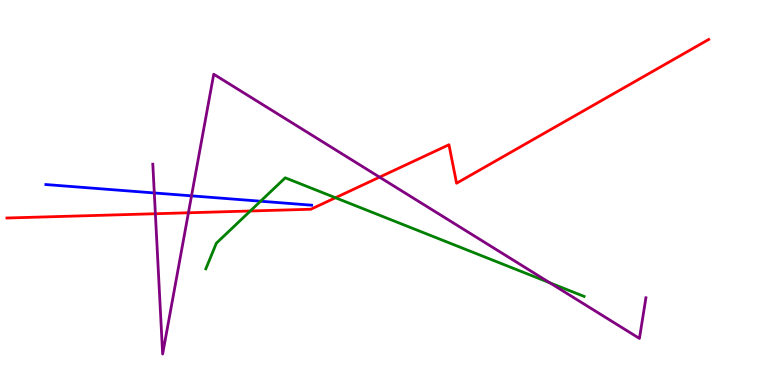[{'lines': ['blue', 'red'], 'intersections': []}, {'lines': ['green', 'red'], 'intersections': [{'x': 3.23, 'y': 4.52}, {'x': 4.33, 'y': 4.86}]}, {'lines': ['purple', 'red'], 'intersections': [{'x': 2.0, 'y': 4.45}, {'x': 2.43, 'y': 4.47}, {'x': 4.9, 'y': 5.4}]}, {'lines': ['blue', 'green'], 'intersections': [{'x': 3.36, 'y': 4.77}]}, {'lines': ['blue', 'purple'], 'intersections': [{'x': 1.99, 'y': 4.99}, {'x': 2.47, 'y': 4.91}]}, {'lines': ['green', 'purple'], 'intersections': [{'x': 7.09, 'y': 2.66}]}]